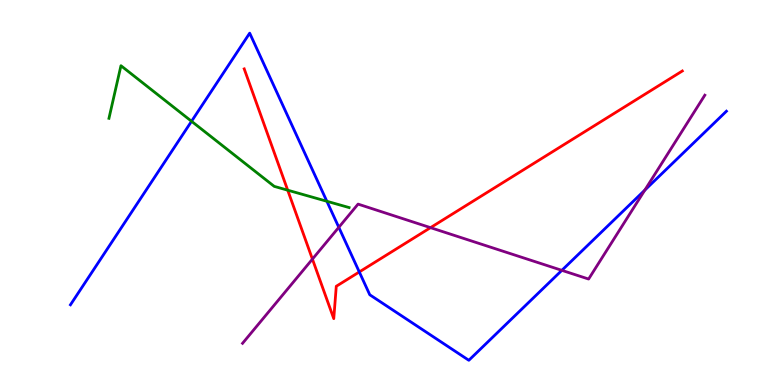[{'lines': ['blue', 'red'], 'intersections': [{'x': 4.64, 'y': 2.94}]}, {'lines': ['green', 'red'], 'intersections': [{'x': 3.71, 'y': 5.06}]}, {'lines': ['purple', 'red'], 'intersections': [{'x': 4.03, 'y': 3.27}, {'x': 5.55, 'y': 4.09}]}, {'lines': ['blue', 'green'], 'intersections': [{'x': 2.47, 'y': 6.85}, {'x': 4.22, 'y': 4.77}]}, {'lines': ['blue', 'purple'], 'intersections': [{'x': 4.37, 'y': 4.1}, {'x': 7.25, 'y': 2.98}, {'x': 8.32, 'y': 5.06}]}, {'lines': ['green', 'purple'], 'intersections': []}]